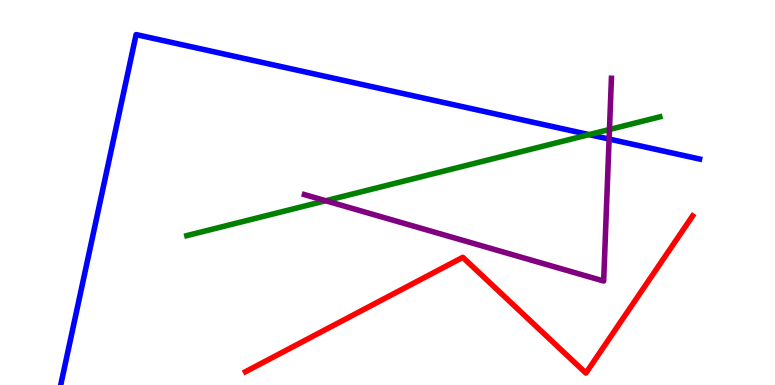[{'lines': ['blue', 'red'], 'intersections': []}, {'lines': ['green', 'red'], 'intersections': []}, {'lines': ['purple', 'red'], 'intersections': []}, {'lines': ['blue', 'green'], 'intersections': [{'x': 7.6, 'y': 6.5}]}, {'lines': ['blue', 'purple'], 'intersections': [{'x': 7.86, 'y': 6.39}]}, {'lines': ['green', 'purple'], 'intersections': [{'x': 4.2, 'y': 4.79}, {'x': 7.86, 'y': 6.64}]}]